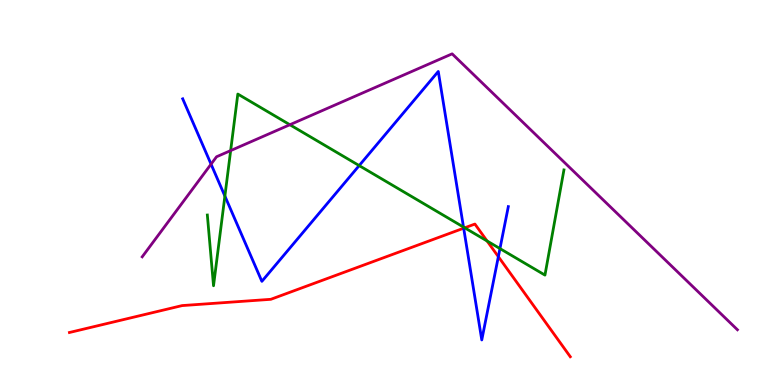[{'lines': ['blue', 'red'], 'intersections': [{'x': 5.98, 'y': 4.07}, {'x': 6.43, 'y': 3.33}]}, {'lines': ['green', 'red'], 'intersections': [{'x': 6.0, 'y': 4.08}, {'x': 6.28, 'y': 3.74}]}, {'lines': ['purple', 'red'], 'intersections': []}, {'lines': ['blue', 'green'], 'intersections': [{'x': 2.9, 'y': 4.91}, {'x': 4.63, 'y': 5.7}, {'x': 5.98, 'y': 4.1}, {'x': 6.45, 'y': 3.54}]}, {'lines': ['blue', 'purple'], 'intersections': [{'x': 2.72, 'y': 5.74}]}, {'lines': ['green', 'purple'], 'intersections': [{'x': 2.98, 'y': 6.09}, {'x': 3.74, 'y': 6.76}]}]